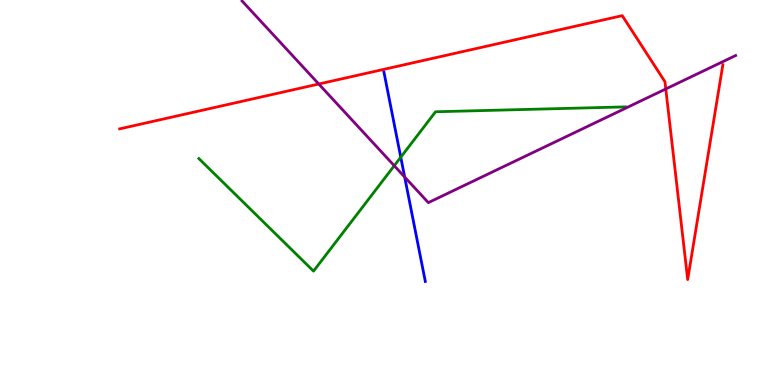[{'lines': ['blue', 'red'], 'intersections': []}, {'lines': ['green', 'red'], 'intersections': []}, {'lines': ['purple', 'red'], 'intersections': [{'x': 4.11, 'y': 7.82}, {'x': 8.59, 'y': 7.69}]}, {'lines': ['blue', 'green'], 'intersections': [{'x': 5.17, 'y': 5.92}]}, {'lines': ['blue', 'purple'], 'intersections': [{'x': 5.22, 'y': 5.4}]}, {'lines': ['green', 'purple'], 'intersections': [{'x': 5.09, 'y': 5.7}]}]